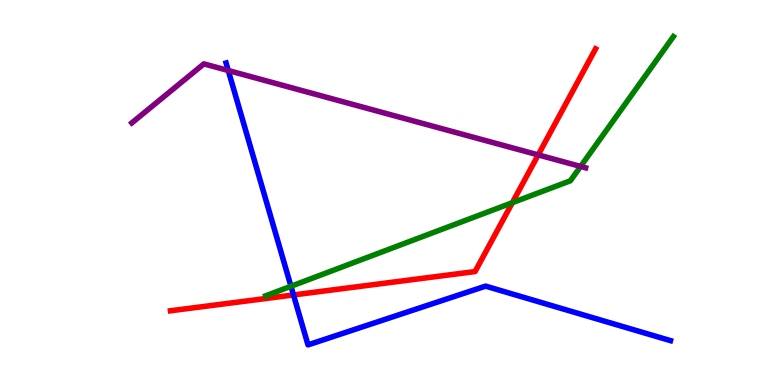[{'lines': ['blue', 'red'], 'intersections': [{'x': 3.79, 'y': 2.34}]}, {'lines': ['green', 'red'], 'intersections': [{'x': 6.61, 'y': 4.74}]}, {'lines': ['purple', 'red'], 'intersections': [{'x': 6.94, 'y': 5.98}]}, {'lines': ['blue', 'green'], 'intersections': [{'x': 3.75, 'y': 2.56}]}, {'lines': ['blue', 'purple'], 'intersections': [{'x': 2.95, 'y': 8.17}]}, {'lines': ['green', 'purple'], 'intersections': [{'x': 7.49, 'y': 5.68}]}]